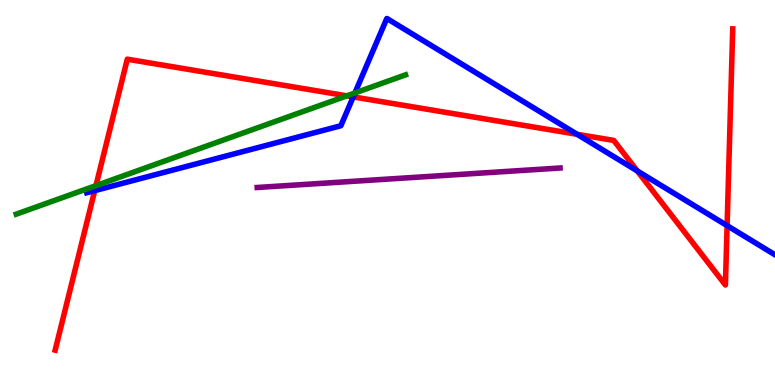[{'lines': ['blue', 'red'], 'intersections': [{'x': 1.22, 'y': 5.05}, {'x': 4.56, 'y': 7.48}, {'x': 7.45, 'y': 6.51}, {'x': 8.22, 'y': 5.56}, {'x': 9.38, 'y': 4.14}]}, {'lines': ['green', 'red'], 'intersections': [{'x': 1.24, 'y': 5.18}, {'x': 4.48, 'y': 7.51}]}, {'lines': ['purple', 'red'], 'intersections': []}, {'lines': ['blue', 'green'], 'intersections': [{'x': 4.58, 'y': 7.59}]}, {'lines': ['blue', 'purple'], 'intersections': []}, {'lines': ['green', 'purple'], 'intersections': []}]